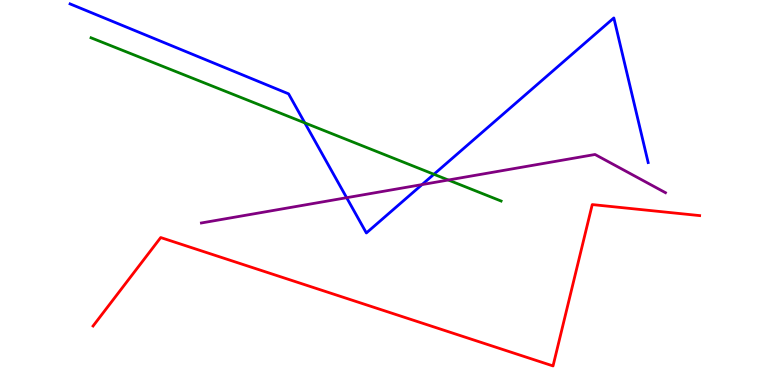[{'lines': ['blue', 'red'], 'intersections': []}, {'lines': ['green', 'red'], 'intersections': []}, {'lines': ['purple', 'red'], 'intersections': []}, {'lines': ['blue', 'green'], 'intersections': [{'x': 3.93, 'y': 6.81}, {'x': 5.6, 'y': 5.47}]}, {'lines': ['blue', 'purple'], 'intersections': [{'x': 4.47, 'y': 4.86}, {'x': 5.45, 'y': 5.21}]}, {'lines': ['green', 'purple'], 'intersections': [{'x': 5.78, 'y': 5.32}]}]